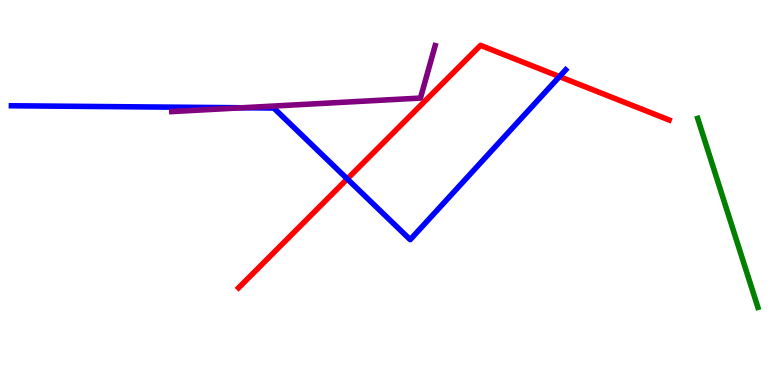[{'lines': ['blue', 'red'], 'intersections': [{'x': 4.48, 'y': 5.35}, {'x': 7.22, 'y': 8.01}]}, {'lines': ['green', 'red'], 'intersections': []}, {'lines': ['purple', 'red'], 'intersections': []}, {'lines': ['blue', 'green'], 'intersections': []}, {'lines': ['blue', 'purple'], 'intersections': [{'x': 3.13, 'y': 7.2}]}, {'lines': ['green', 'purple'], 'intersections': []}]